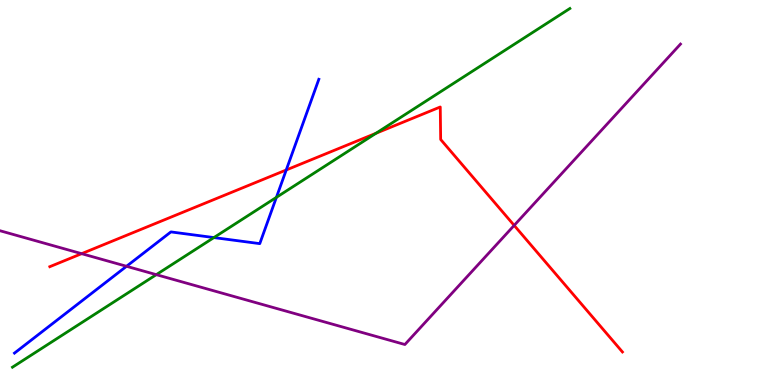[{'lines': ['blue', 'red'], 'intersections': [{'x': 3.69, 'y': 5.58}]}, {'lines': ['green', 'red'], 'intersections': [{'x': 4.85, 'y': 6.54}]}, {'lines': ['purple', 'red'], 'intersections': [{'x': 1.05, 'y': 3.41}, {'x': 6.63, 'y': 4.15}]}, {'lines': ['blue', 'green'], 'intersections': [{'x': 2.76, 'y': 3.83}, {'x': 3.57, 'y': 4.87}]}, {'lines': ['blue', 'purple'], 'intersections': [{'x': 1.63, 'y': 3.08}]}, {'lines': ['green', 'purple'], 'intersections': [{'x': 2.02, 'y': 2.87}]}]